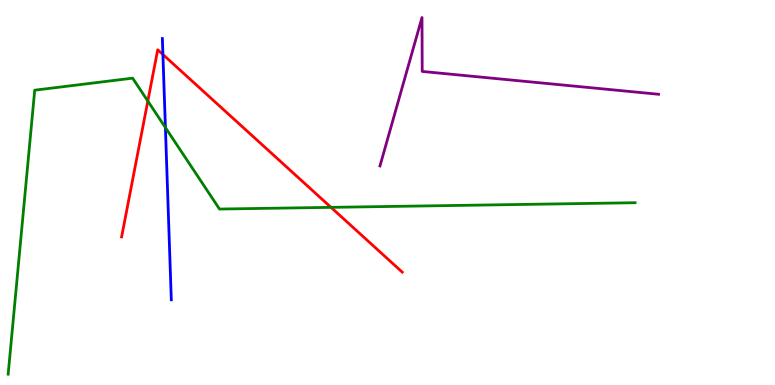[{'lines': ['blue', 'red'], 'intersections': [{'x': 2.1, 'y': 8.58}]}, {'lines': ['green', 'red'], 'intersections': [{'x': 1.91, 'y': 7.38}, {'x': 4.27, 'y': 4.61}]}, {'lines': ['purple', 'red'], 'intersections': []}, {'lines': ['blue', 'green'], 'intersections': [{'x': 2.13, 'y': 6.69}]}, {'lines': ['blue', 'purple'], 'intersections': []}, {'lines': ['green', 'purple'], 'intersections': []}]